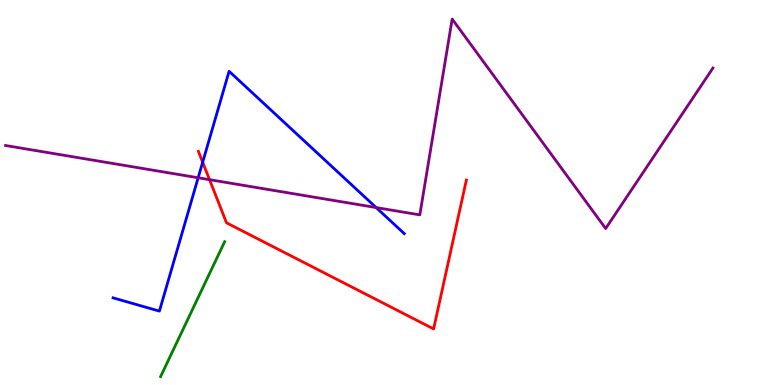[{'lines': ['blue', 'red'], 'intersections': [{'x': 2.62, 'y': 5.79}]}, {'lines': ['green', 'red'], 'intersections': []}, {'lines': ['purple', 'red'], 'intersections': [{'x': 2.7, 'y': 5.33}]}, {'lines': ['blue', 'green'], 'intersections': []}, {'lines': ['blue', 'purple'], 'intersections': [{'x': 2.56, 'y': 5.38}, {'x': 4.85, 'y': 4.61}]}, {'lines': ['green', 'purple'], 'intersections': []}]